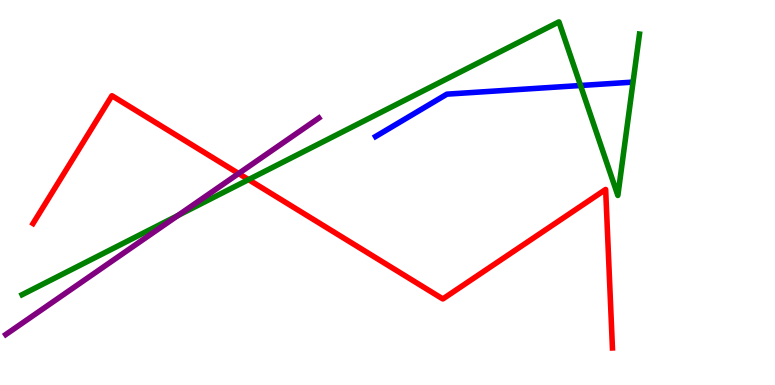[{'lines': ['blue', 'red'], 'intersections': []}, {'lines': ['green', 'red'], 'intersections': [{'x': 3.21, 'y': 5.33}]}, {'lines': ['purple', 'red'], 'intersections': [{'x': 3.08, 'y': 5.49}]}, {'lines': ['blue', 'green'], 'intersections': [{'x': 7.49, 'y': 7.78}]}, {'lines': ['blue', 'purple'], 'intersections': []}, {'lines': ['green', 'purple'], 'intersections': [{'x': 2.29, 'y': 4.4}]}]